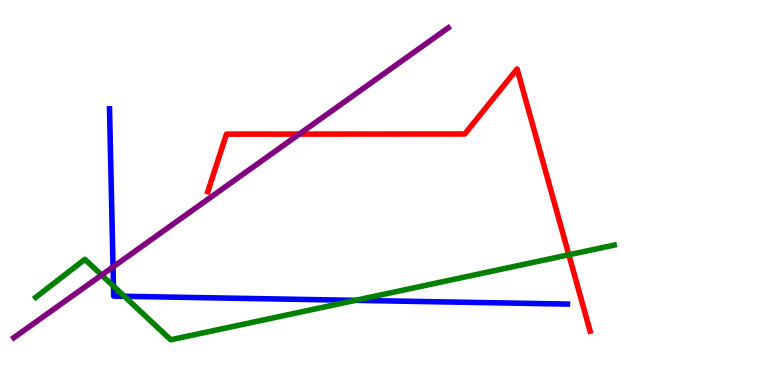[{'lines': ['blue', 'red'], 'intersections': []}, {'lines': ['green', 'red'], 'intersections': [{'x': 7.34, 'y': 3.38}]}, {'lines': ['purple', 'red'], 'intersections': [{'x': 3.86, 'y': 6.52}]}, {'lines': ['blue', 'green'], 'intersections': [{'x': 1.46, 'y': 2.57}, {'x': 1.6, 'y': 2.3}, {'x': 4.59, 'y': 2.2}]}, {'lines': ['blue', 'purple'], 'intersections': [{'x': 1.46, 'y': 3.07}]}, {'lines': ['green', 'purple'], 'intersections': [{'x': 1.31, 'y': 2.86}]}]